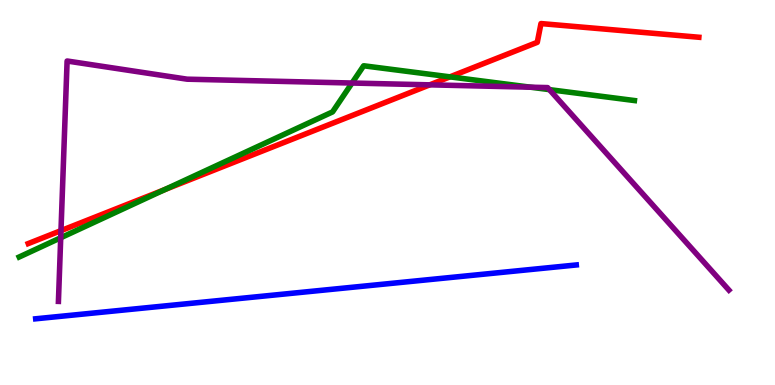[{'lines': ['blue', 'red'], 'intersections': []}, {'lines': ['green', 'red'], 'intersections': [{'x': 2.13, 'y': 5.08}, {'x': 5.81, 'y': 8.0}]}, {'lines': ['purple', 'red'], 'intersections': [{'x': 0.787, 'y': 4.01}, {'x': 5.55, 'y': 7.8}]}, {'lines': ['blue', 'green'], 'intersections': []}, {'lines': ['blue', 'purple'], 'intersections': []}, {'lines': ['green', 'purple'], 'intersections': [{'x': 0.783, 'y': 3.82}, {'x': 4.54, 'y': 7.84}, {'x': 6.84, 'y': 7.74}, {'x': 7.09, 'y': 7.67}]}]